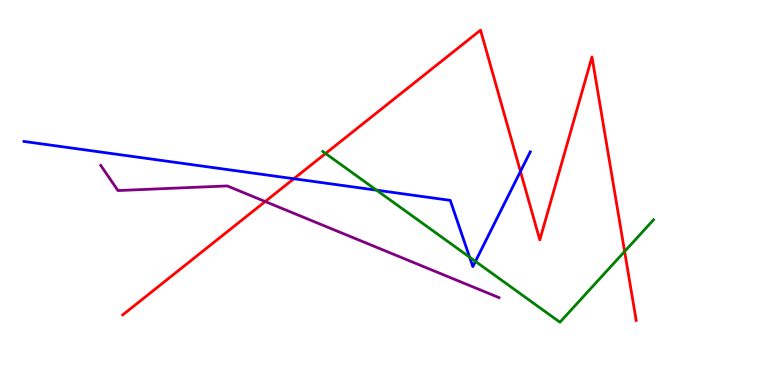[{'lines': ['blue', 'red'], 'intersections': [{'x': 3.79, 'y': 5.36}, {'x': 6.72, 'y': 5.55}]}, {'lines': ['green', 'red'], 'intersections': [{'x': 4.2, 'y': 6.01}, {'x': 8.06, 'y': 3.47}]}, {'lines': ['purple', 'red'], 'intersections': [{'x': 3.42, 'y': 4.77}]}, {'lines': ['blue', 'green'], 'intersections': [{'x': 4.86, 'y': 5.06}, {'x': 6.06, 'y': 3.32}, {'x': 6.13, 'y': 3.21}]}, {'lines': ['blue', 'purple'], 'intersections': []}, {'lines': ['green', 'purple'], 'intersections': []}]